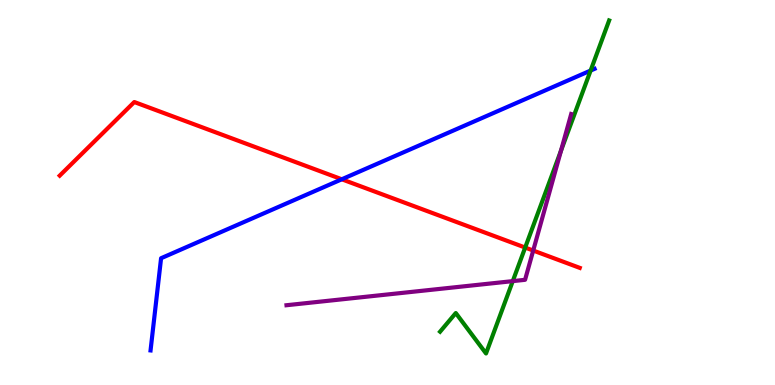[{'lines': ['blue', 'red'], 'intersections': [{'x': 4.41, 'y': 5.34}]}, {'lines': ['green', 'red'], 'intersections': [{'x': 6.78, 'y': 3.57}]}, {'lines': ['purple', 'red'], 'intersections': [{'x': 6.88, 'y': 3.49}]}, {'lines': ['blue', 'green'], 'intersections': [{'x': 7.62, 'y': 8.17}]}, {'lines': ['blue', 'purple'], 'intersections': []}, {'lines': ['green', 'purple'], 'intersections': [{'x': 6.62, 'y': 2.7}, {'x': 7.24, 'y': 6.09}]}]